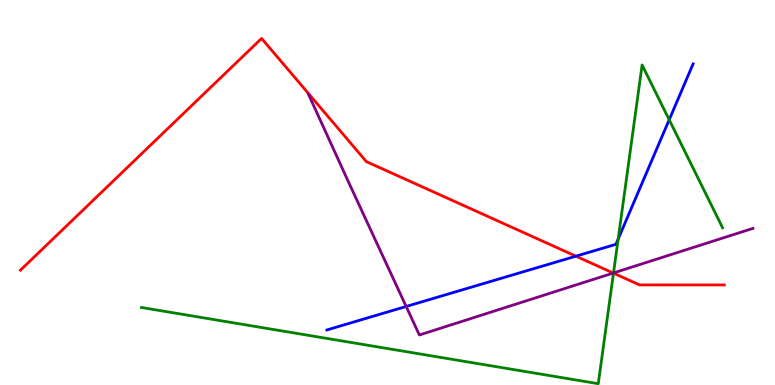[{'lines': ['blue', 'red'], 'intersections': [{'x': 7.43, 'y': 3.35}]}, {'lines': ['green', 'red'], 'intersections': [{'x': 7.92, 'y': 2.91}]}, {'lines': ['purple', 'red'], 'intersections': [{'x': 7.91, 'y': 2.91}]}, {'lines': ['blue', 'green'], 'intersections': [{'x': 7.98, 'y': 3.79}, {'x': 8.63, 'y': 6.89}]}, {'lines': ['blue', 'purple'], 'intersections': [{'x': 5.24, 'y': 2.04}]}, {'lines': ['green', 'purple'], 'intersections': [{'x': 7.92, 'y': 2.91}]}]